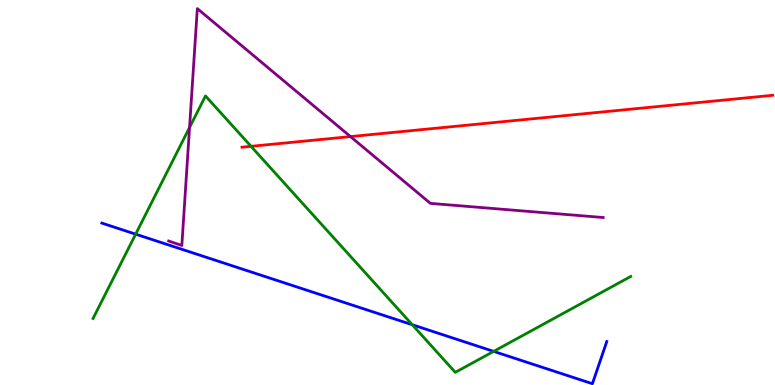[{'lines': ['blue', 'red'], 'intersections': []}, {'lines': ['green', 'red'], 'intersections': [{'x': 3.24, 'y': 6.2}]}, {'lines': ['purple', 'red'], 'intersections': [{'x': 4.52, 'y': 6.45}]}, {'lines': ['blue', 'green'], 'intersections': [{'x': 1.75, 'y': 3.92}, {'x': 5.32, 'y': 1.57}, {'x': 6.37, 'y': 0.873}]}, {'lines': ['blue', 'purple'], 'intersections': []}, {'lines': ['green', 'purple'], 'intersections': [{'x': 2.45, 'y': 6.69}]}]